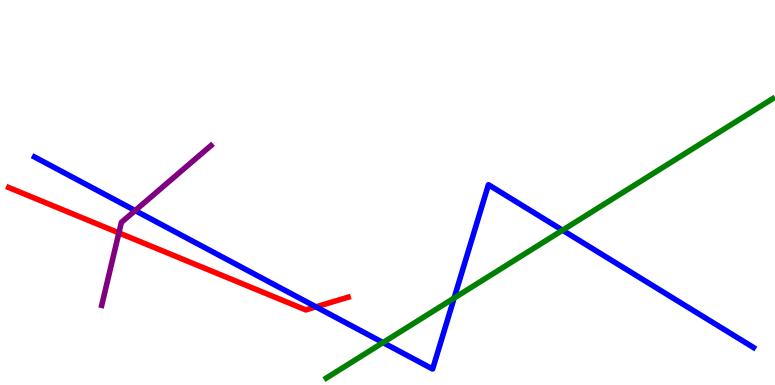[{'lines': ['blue', 'red'], 'intersections': [{'x': 4.08, 'y': 2.03}]}, {'lines': ['green', 'red'], 'intersections': []}, {'lines': ['purple', 'red'], 'intersections': [{'x': 1.53, 'y': 3.95}]}, {'lines': ['blue', 'green'], 'intersections': [{'x': 4.94, 'y': 1.1}, {'x': 5.86, 'y': 2.26}, {'x': 7.26, 'y': 4.02}]}, {'lines': ['blue', 'purple'], 'intersections': [{'x': 1.74, 'y': 4.53}]}, {'lines': ['green', 'purple'], 'intersections': []}]